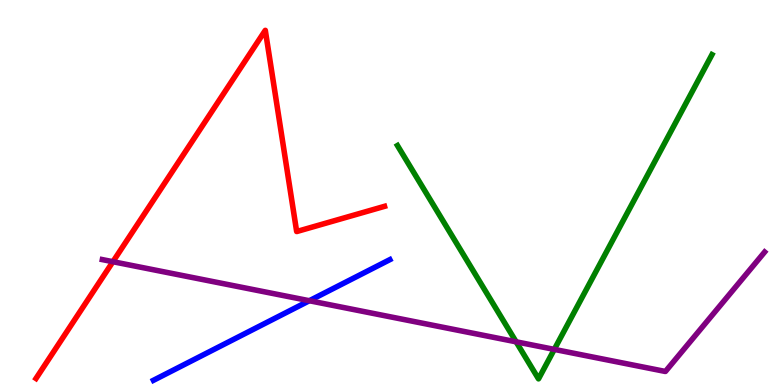[{'lines': ['blue', 'red'], 'intersections': []}, {'lines': ['green', 'red'], 'intersections': []}, {'lines': ['purple', 'red'], 'intersections': [{'x': 1.46, 'y': 3.2}]}, {'lines': ['blue', 'green'], 'intersections': []}, {'lines': ['blue', 'purple'], 'intersections': [{'x': 3.99, 'y': 2.19}]}, {'lines': ['green', 'purple'], 'intersections': [{'x': 6.66, 'y': 1.12}, {'x': 7.15, 'y': 0.925}]}]